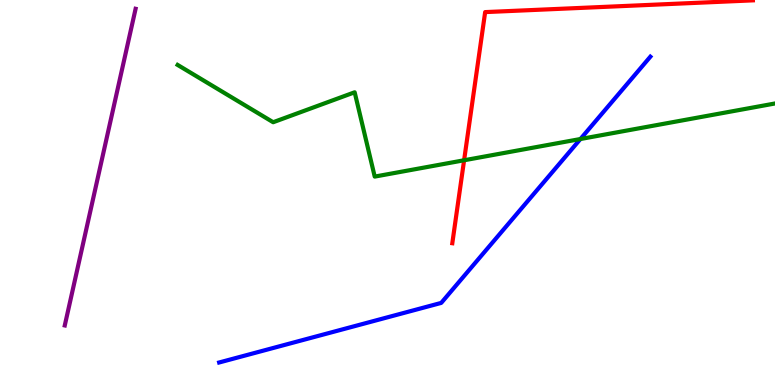[{'lines': ['blue', 'red'], 'intersections': []}, {'lines': ['green', 'red'], 'intersections': [{'x': 5.99, 'y': 5.84}]}, {'lines': ['purple', 'red'], 'intersections': []}, {'lines': ['blue', 'green'], 'intersections': [{'x': 7.49, 'y': 6.39}]}, {'lines': ['blue', 'purple'], 'intersections': []}, {'lines': ['green', 'purple'], 'intersections': []}]